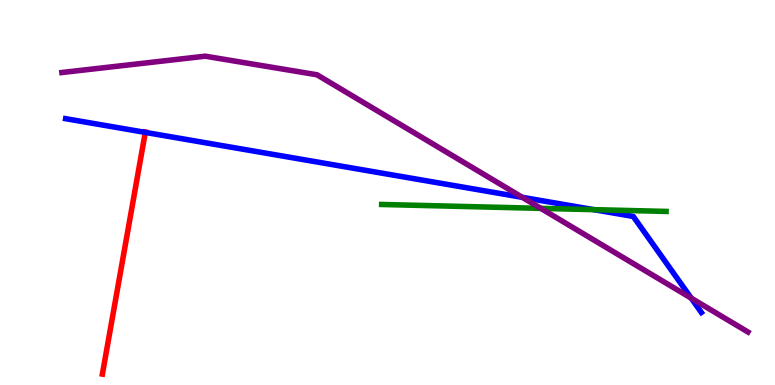[{'lines': ['blue', 'red'], 'intersections': [{'x': 1.87, 'y': 6.56}]}, {'lines': ['green', 'red'], 'intersections': []}, {'lines': ['purple', 'red'], 'intersections': []}, {'lines': ['blue', 'green'], 'intersections': [{'x': 7.66, 'y': 4.55}]}, {'lines': ['blue', 'purple'], 'intersections': [{'x': 6.74, 'y': 4.87}, {'x': 8.92, 'y': 2.26}]}, {'lines': ['green', 'purple'], 'intersections': [{'x': 6.98, 'y': 4.59}]}]